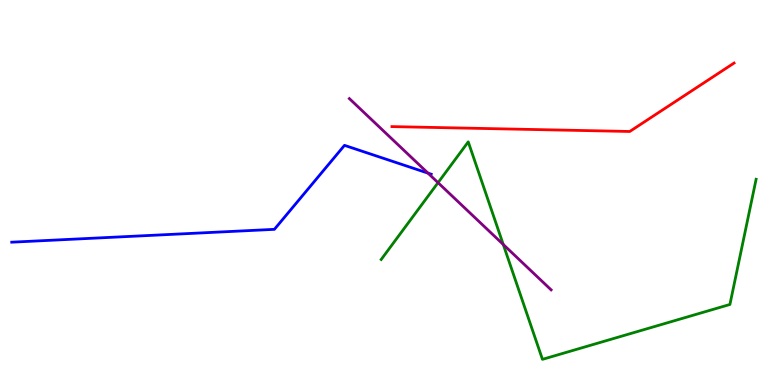[{'lines': ['blue', 'red'], 'intersections': []}, {'lines': ['green', 'red'], 'intersections': []}, {'lines': ['purple', 'red'], 'intersections': []}, {'lines': ['blue', 'green'], 'intersections': []}, {'lines': ['blue', 'purple'], 'intersections': [{'x': 5.52, 'y': 5.5}]}, {'lines': ['green', 'purple'], 'intersections': [{'x': 5.65, 'y': 5.26}, {'x': 6.49, 'y': 3.65}]}]